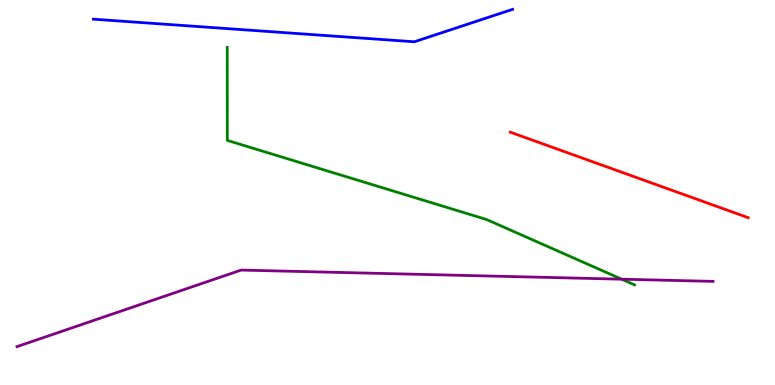[{'lines': ['blue', 'red'], 'intersections': []}, {'lines': ['green', 'red'], 'intersections': []}, {'lines': ['purple', 'red'], 'intersections': []}, {'lines': ['blue', 'green'], 'intersections': []}, {'lines': ['blue', 'purple'], 'intersections': []}, {'lines': ['green', 'purple'], 'intersections': [{'x': 8.02, 'y': 2.75}]}]